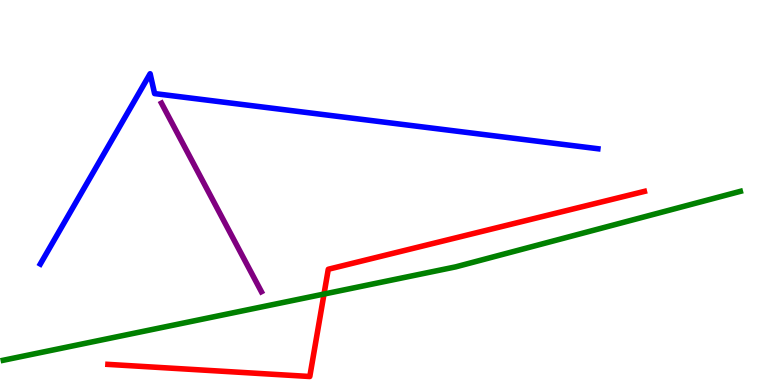[{'lines': ['blue', 'red'], 'intersections': []}, {'lines': ['green', 'red'], 'intersections': [{'x': 4.18, 'y': 2.36}]}, {'lines': ['purple', 'red'], 'intersections': []}, {'lines': ['blue', 'green'], 'intersections': []}, {'lines': ['blue', 'purple'], 'intersections': []}, {'lines': ['green', 'purple'], 'intersections': []}]